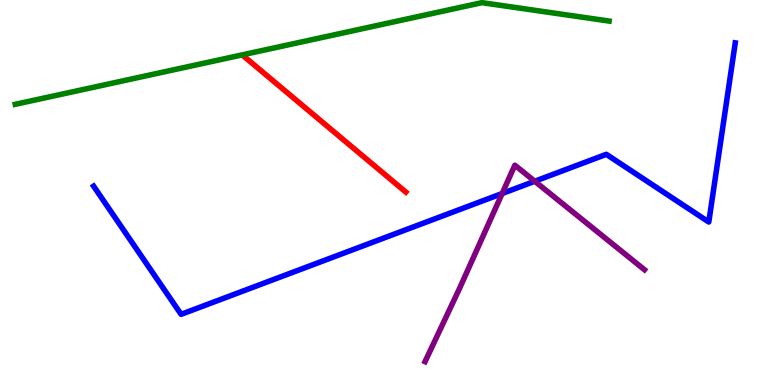[{'lines': ['blue', 'red'], 'intersections': []}, {'lines': ['green', 'red'], 'intersections': []}, {'lines': ['purple', 'red'], 'intersections': []}, {'lines': ['blue', 'green'], 'intersections': []}, {'lines': ['blue', 'purple'], 'intersections': [{'x': 6.48, 'y': 4.97}, {'x': 6.9, 'y': 5.29}]}, {'lines': ['green', 'purple'], 'intersections': []}]